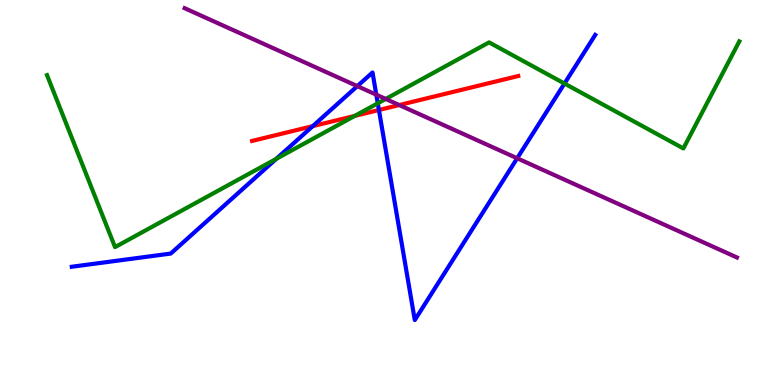[{'lines': ['blue', 'red'], 'intersections': [{'x': 4.04, 'y': 6.72}, {'x': 4.89, 'y': 7.14}]}, {'lines': ['green', 'red'], 'intersections': [{'x': 4.58, 'y': 6.99}]}, {'lines': ['purple', 'red'], 'intersections': [{'x': 5.15, 'y': 7.27}]}, {'lines': ['blue', 'green'], 'intersections': [{'x': 3.57, 'y': 5.87}, {'x': 4.87, 'y': 7.32}, {'x': 7.28, 'y': 7.83}]}, {'lines': ['blue', 'purple'], 'intersections': [{'x': 4.61, 'y': 7.76}, {'x': 4.86, 'y': 7.54}, {'x': 6.67, 'y': 5.89}]}, {'lines': ['green', 'purple'], 'intersections': [{'x': 4.98, 'y': 7.43}]}]